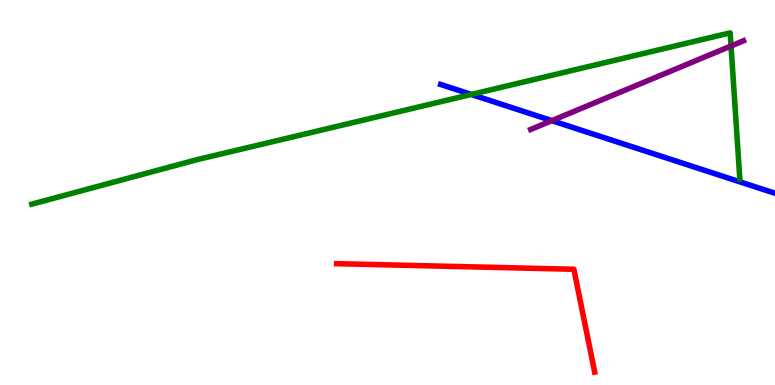[{'lines': ['blue', 'red'], 'intersections': []}, {'lines': ['green', 'red'], 'intersections': []}, {'lines': ['purple', 'red'], 'intersections': []}, {'lines': ['blue', 'green'], 'intersections': [{'x': 6.08, 'y': 7.55}]}, {'lines': ['blue', 'purple'], 'intersections': [{'x': 7.12, 'y': 6.87}]}, {'lines': ['green', 'purple'], 'intersections': [{'x': 9.43, 'y': 8.81}]}]